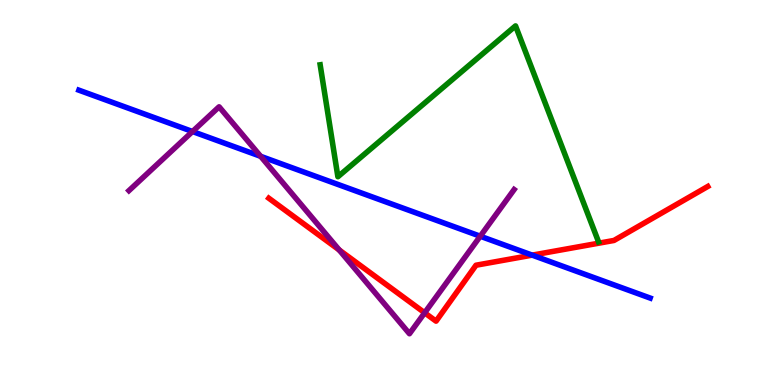[{'lines': ['blue', 'red'], 'intersections': [{'x': 6.87, 'y': 3.37}]}, {'lines': ['green', 'red'], 'intersections': []}, {'lines': ['purple', 'red'], 'intersections': [{'x': 4.38, 'y': 3.51}, {'x': 5.48, 'y': 1.88}]}, {'lines': ['blue', 'green'], 'intersections': []}, {'lines': ['blue', 'purple'], 'intersections': [{'x': 2.48, 'y': 6.58}, {'x': 3.36, 'y': 5.94}, {'x': 6.2, 'y': 3.86}]}, {'lines': ['green', 'purple'], 'intersections': []}]